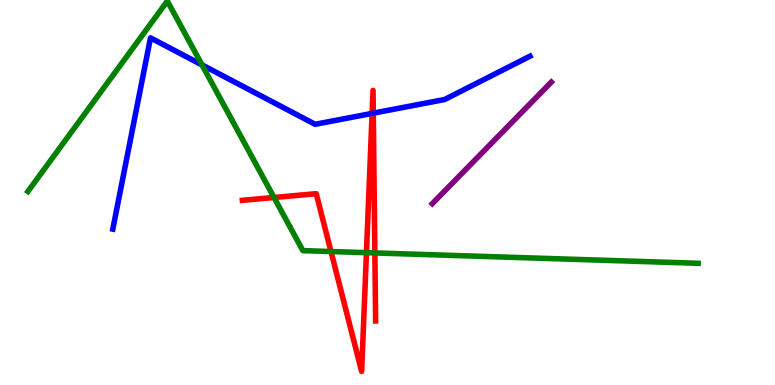[{'lines': ['blue', 'red'], 'intersections': [{'x': 4.8, 'y': 7.05}, {'x': 4.82, 'y': 7.06}]}, {'lines': ['green', 'red'], 'intersections': [{'x': 3.54, 'y': 4.87}, {'x': 4.27, 'y': 3.47}, {'x': 4.73, 'y': 3.44}, {'x': 4.84, 'y': 3.43}]}, {'lines': ['purple', 'red'], 'intersections': []}, {'lines': ['blue', 'green'], 'intersections': [{'x': 2.61, 'y': 8.31}]}, {'lines': ['blue', 'purple'], 'intersections': []}, {'lines': ['green', 'purple'], 'intersections': []}]